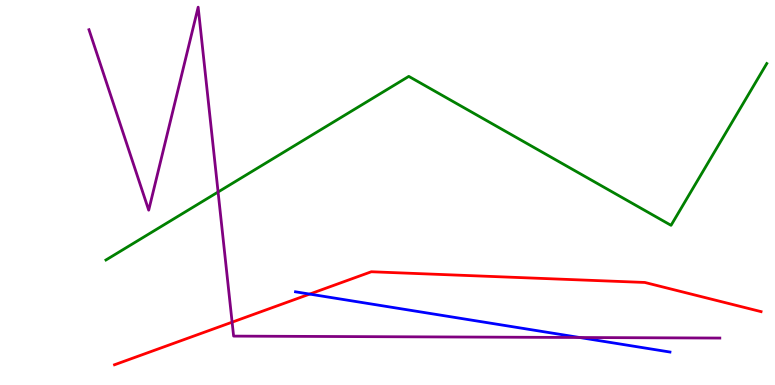[{'lines': ['blue', 'red'], 'intersections': [{'x': 4.0, 'y': 2.36}]}, {'lines': ['green', 'red'], 'intersections': []}, {'lines': ['purple', 'red'], 'intersections': [{'x': 3.0, 'y': 1.63}]}, {'lines': ['blue', 'green'], 'intersections': []}, {'lines': ['blue', 'purple'], 'intersections': [{'x': 7.48, 'y': 1.23}]}, {'lines': ['green', 'purple'], 'intersections': [{'x': 2.81, 'y': 5.01}]}]